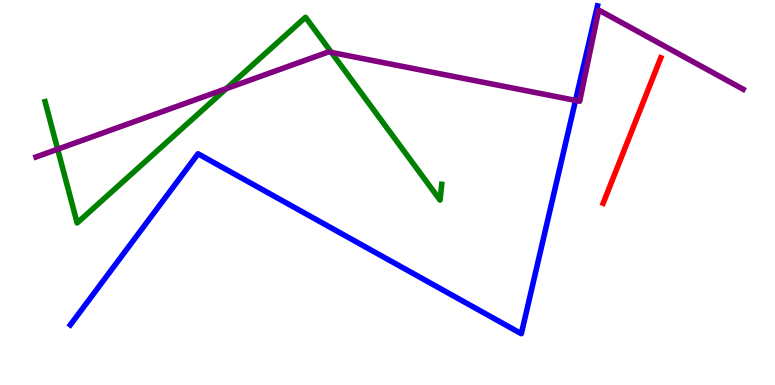[{'lines': ['blue', 'red'], 'intersections': []}, {'lines': ['green', 'red'], 'intersections': []}, {'lines': ['purple', 'red'], 'intersections': []}, {'lines': ['blue', 'green'], 'intersections': []}, {'lines': ['blue', 'purple'], 'intersections': [{'x': 7.43, 'y': 7.39}]}, {'lines': ['green', 'purple'], 'intersections': [{'x': 0.744, 'y': 6.12}, {'x': 2.92, 'y': 7.7}, {'x': 4.28, 'y': 8.64}]}]